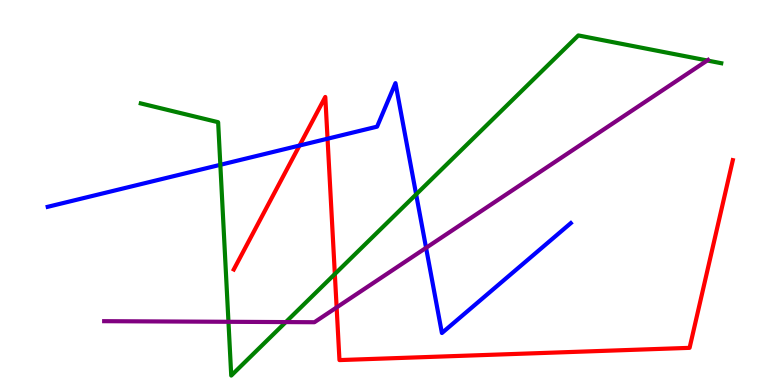[{'lines': ['blue', 'red'], 'intersections': [{'x': 3.86, 'y': 6.22}, {'x': 4.23, 'y': 6.4}]}, {'lines': ['green', 'red'], 'intersections': [{'x': 4.32, 'y': 2.88}]}, {'lines': ['purple', 'red'], 'intersections': [{'x': 4.34, 'y': 2.02}]}, {'lines': ['blue', 'green'], 'intersections': [{'x': 2.84, 'y': 5.72}, {'x': 5.37, 'y': 4.95}]}, {'lines': ['blue', 'purple'], 'intersections': [{'x': 5.5, 'y': 3.56}]}, {'lines': ['green', 'purple'], 'intersections': [{'x': 2.95, 'y': 1.64}, {'x': 3.69, 'y': 1.63}, {'x': 9.13, 'y': 8.43}]}]